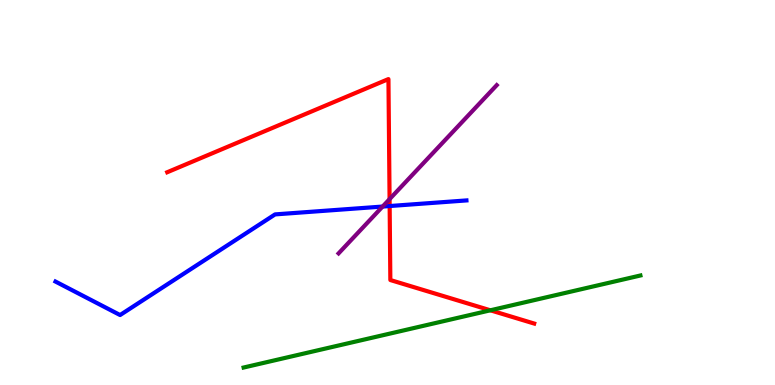[{'lines': ['blue', 'red'], 'intersections': [{'x': 5.03, 'y': 4.65}]}, {'lines': ['green', 'red'], 'intersections': [{'x': 6.33, 'y': 1.94}]}, {'lines': ['purple', 'red'], 'intersections': [{'x': 5.03, 'y': 4.83}]}, {'lines': ['blue', 'green'], 'intersections': []}, {'lines': ['blue', 'purple'], 'intersections': [{'x': 4.94, 'y': 4.64}]}, {'lines': ['green', 'purple'], 'intersections': []}]